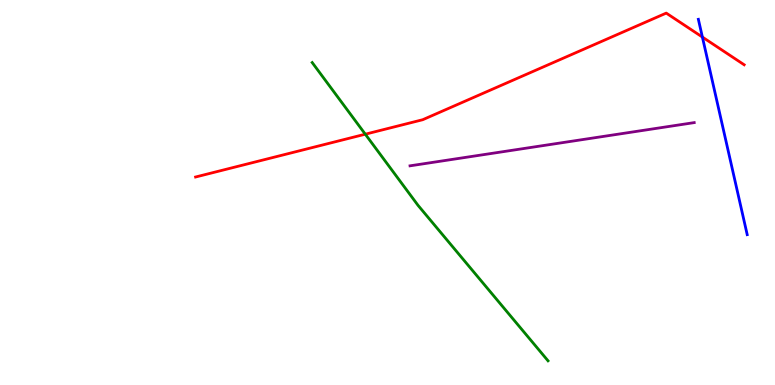[{'lines': ['blue', 'red'], 'intersections': [{'x': 9.06, 'y': 9.04}]}, {'lines': ['green', 'red'], 'intersections': [{'x': 4.71, 'y': 6.51}]}, {'lines': ['purple', 'red'], 'intersections': []}, {'lines': ['blue', 'green'], 'intersections': []}, {'lines': ['blue', 'purple'], 'intersections': []}, {'lines': ['green', 'purple'], 'intersections': []}]